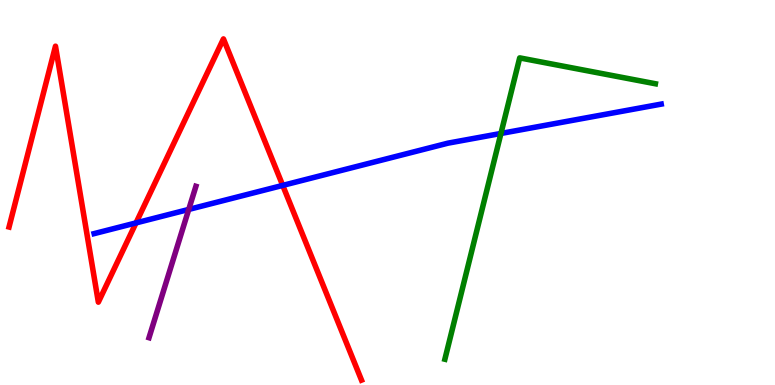[{'lines': ['blue', 'red'], 'intersections': [{'x': 1.75, 'y': 4.21}, {'x': 3.65, 'y': 5.18}]}, {'lines': ['green', 'red'], 'intersections': []}, {'lines': ['purple', 'red'], 'intersections': []}, {'lines': ['blue', 'green'], 'intersections': [{'x': 6.46, 'y': 6.53}]}, {'lines': ['blue', 'purple'], 'intersections': [{'x': 2.44, 'y': 4.56}]}, {'lines': ['green', 'purple'], 'intersections': []}]